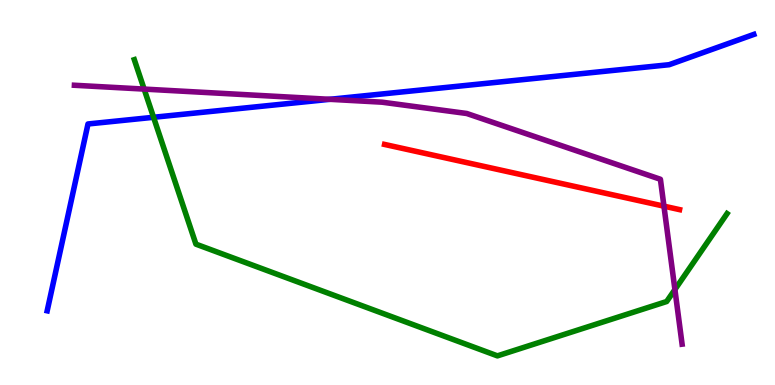[{'lines': ['blue', 'red'], 'intersections': []}, {'lines': ['green', 'red'], 'intersections': []}, {'lines': ['purple', 'red'], 'intersections': [{'x': 8.57, 'y': 4.64}]}, {'lines': ['blue', 'green'], 'intersections': [{'x': 1.98, 'y': 6.95}]}, {'lines': ['blue', 'purple'], 'intersections': [{'x': 4.26, 'y': 7.42}]}, {'lines': ['green', 'purple'], 'intersections': [{'x': 1.86, 'y': 7.69}, {'x': 8.71, 'y': 2.48}]}]